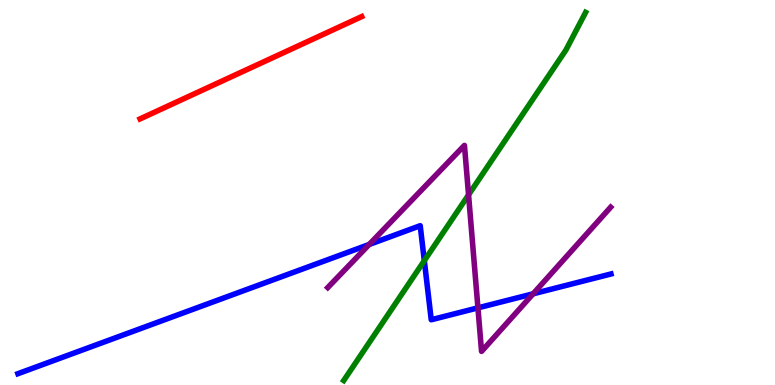[{'lines': ['blue', 'red'], 'intersections': []}, {'lines': ['green', 'red'], 'intersections': []}, {'lines': ['purple', 'red'], 'intersections': []}, {'lines': ['blue', 'green'], 'intersections': [{'x': 5.47, 'y': 3.23}]}, {'lines': ['blue', 'purple'], 'intersections': [{'x': 4.76, 'y': 3.65}, {'x': 6.17, 'y': 2.0}, {'x': 6.88, 'y': 2.37}]}, {'lines': ['green', 'purple'], 'intersections': [{'x': 6.05, 'y': 4.94}]}]